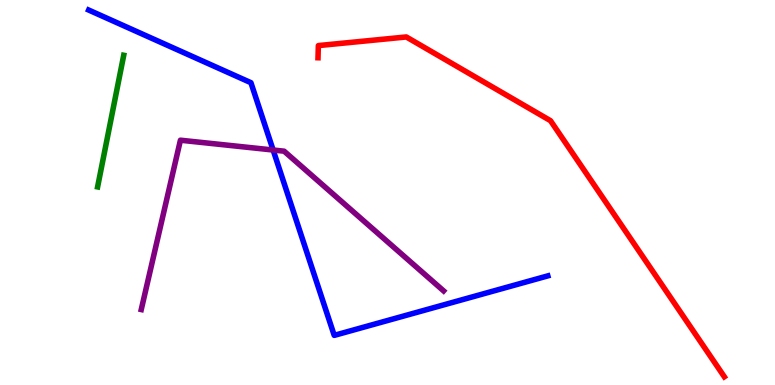[{'lines': ['blue', 'red'], 'intersections': []}, {'lines': ['green', 'red'], 'intersections': []}, {'lines': ['purple', 'red'], 'intersections': []}, {'lines': ['blue', 'green'], 'intersections': []}, {'lines': ['blue', 'purple'], 'intersections': [{'x': 3.52, 'y': 6.1}]}, {'lines': ['green', 'purple'], 'intersections': []}]